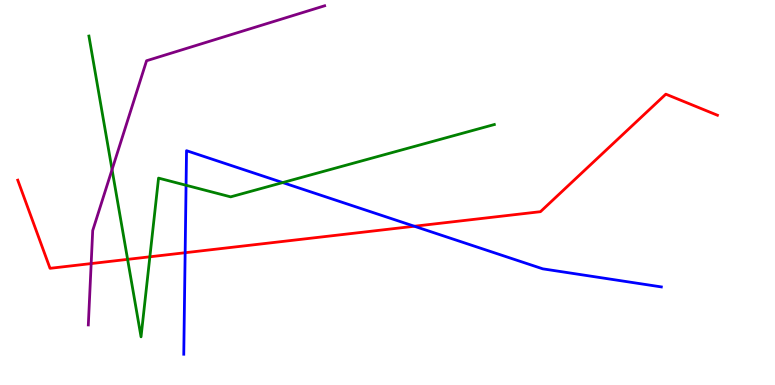[{'lines': ['blue', 'red'], 'intersections': [{'x': 2.39, 'y': 3.44}, {'x': 5.35, 'y': 4.12}]}, {'lines': ['green', 'red'], 'intersections': [{'x': 1.65, 'y': 3.26}, {'x': 1.93, 'y': 3.33}]}, {'lines': ['purple', 'red'], 'intersections': [{'x': 1.18, 'y': 3.15}]}, {'lines': ['blue', 'green'], 'intersections': [{'x': 2.4, 'y': 5.19}, {'x': 3.65, 'y': 5.26}]}, {'lines': ['blue', 'purple'], 'intersections': []}, {'lines': ['green', 'purple'], 'intersections': [{'x': 1.45, 'y': 5.6}]}]